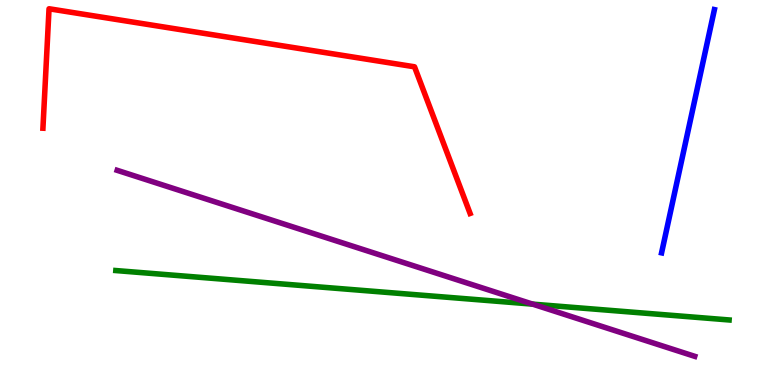[{'lines': ['blue', 'red'], 'intersections': []}, {'lines': ['green', 'red'], 'intersections': []}, {'lines': ['purple', 'red'], 'intersections': []}, {'lines': ['blue', 'green'], 'intersections': []}, {'lines': ['blue', 'purple'], 'intersections': []}, {'lines': ['green', 'purple'], 'intersections': [{'x': 6.87, 'y': 2.1}]}]